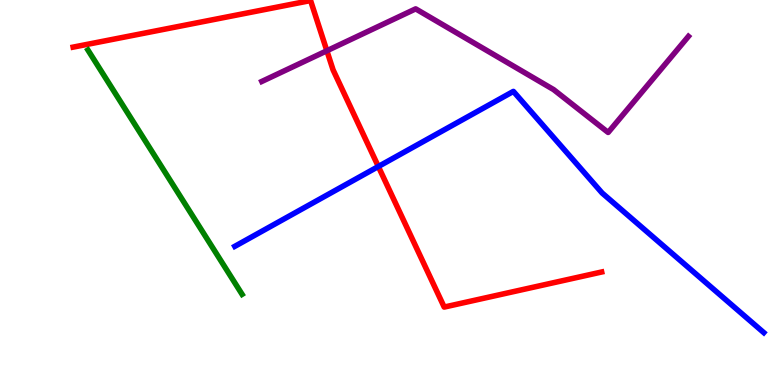[{'lines': ['blue', 'red'], 'intersections': [{'x': 4.88, 'y': 5.68}]}, {'lines': ['green', 'red'], 'intersections': []}, {'lines': ['purple', 'red'], 'intersections': [{'x': 4.22, 'y': 8.68}]}, {'lines': ['blue', 'green'], 'intersections': []}, {'lines': ['blue', 'purple'], 'intersections': []}, {'lines': ['green', 'purple'], 'intersections': []}]